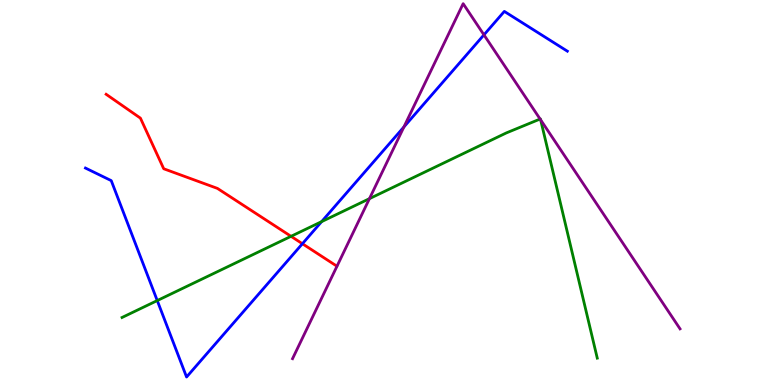[{'lines': ['blue', 'red'], 'intersections': [{'x': 3.9, 'y': 3.67}]}, {'lines': ['green', 'red'], 'intersections': [{'x': 3.76, 'y': 3.86}]}, {'lines': ['purple', 'red'], 'intersections': []}, {'lines': ['blue', 'green'], 'intersections': [{'x': 2.03, 'y': 2.19}, {'x': 4.15, 'y': 4.24}]}, {'lines': ['blue', 'purple'], 'intersections': [{'x': 5.21, 'y': 6.7}, {'x': 6.24, 'y': 9.09}]}, {'lines': ['green', 'purple'], 'intersections': [{'x': 4.77, 'y': 4.84}, {'x': 6.97, 'y': 6.91}, {'x': 6.98, 'y': 6.89}]}]